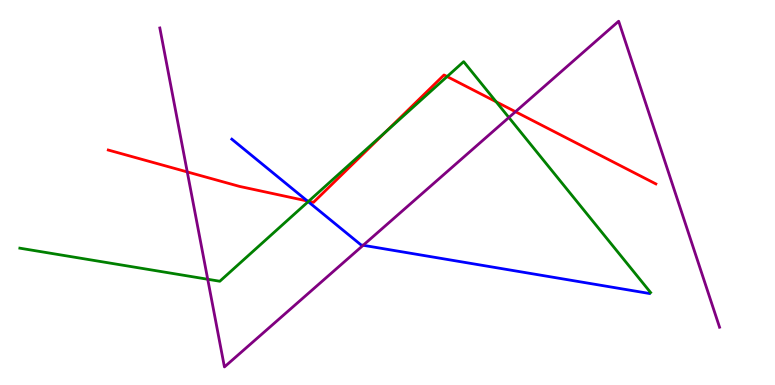[{'lines': ['blue', 'red'], 'intersections': [{'x': 3.97, 'y': 4.78}]}, {'lines': ['green', 'red'], 'intersections': [{'x': 3.98, 'y': 4.77}, {'x': 4.98, 'y': 6.58}, {'x': 5.77, 'y': 8.01}, {'x': 6.4, 'y': 7.36}]}, {'lines': ['purple', 'red'], 'intersections': [{'x': 2.42, 'y': 5.53}, {'x': 6.65, 'y': 7.1}]}, {'lines': ['blue', 'green'], 'intersections': [{'x': 3.98, 'y': 4.76}]}, {'lines': ['blue', 'purple'], 'intersections': [{'x': 4.69, 'y': 3.63}]}, {'lines': ['green', 'purple'], 'intersections': [{'x': 2.68, 'y': 2.75}, {'x': 6.57, 'y': 6.95}]}]